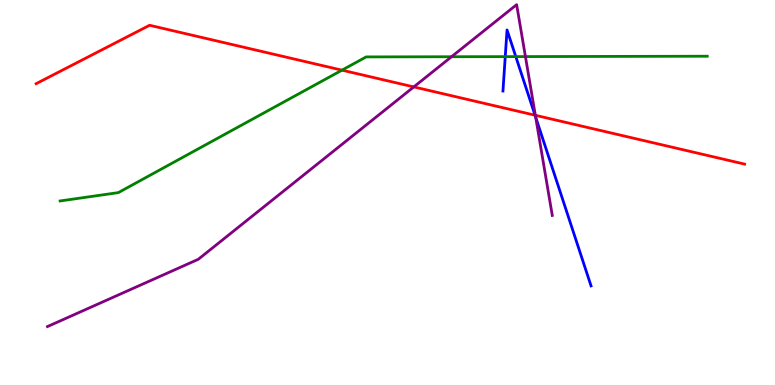[{'lines': ['blue', 'red'], 'intersections': [{'x': 6.9, 'y': 7.01}]}, {'lines': ['green', 'red'], 'intersections': [{'x': 4.41, 'y': 8.18}]}, {'lines': ['purple', 'red'], 'intersections': [{'x': 5.34, 'y': 7.74}, {'x': 6.91, 'y': 7.01}]}, {'lines': ['blue', 'green'], 'intersections': [{'x': 6.52, 'y': 8.53}, {'x': 6.66, 'y': 8.53}]}, {'lines': ['blue', 'purple'], 'intersections': [{'x': 6.91, 'y': 6.96}]}, {'lines': ['green', 'purple'], 'intersections': [{'x': 5.83, 'y': 8.53}, {'x': 6.78, 'y': 8.53}]}]